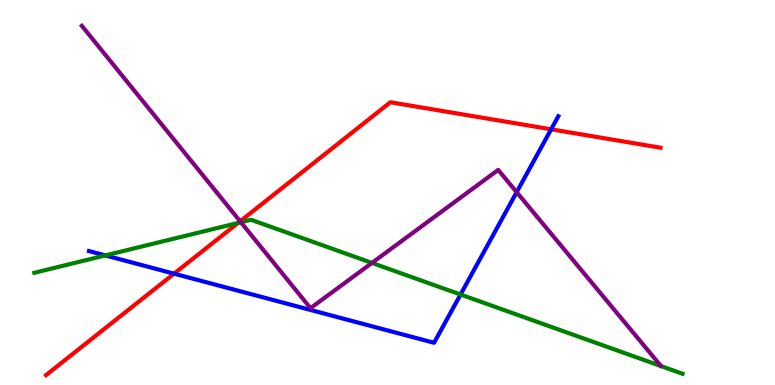[{'lines': ['blue', 'red'], 'intersections': [{'x': 2.25, 'y': 2.89}, {'x': 7.11, 'y': 6.64}]}, {'lines': ['green', 'red'], 'intersections': [{'x': 3.07, 'y': 4.21}]}, {'lines': ['purple', 'red'], 'intersections': [{'x': 3.1, 'y': 4.25}]}, {'lines': ['blue', 'green'], 'intersections': [{'x': 1.36, 'y': 3.37}, {'x': 5.94, 'y': 2.35}]}, {'lines': ['blue', 'purple'], 'intersections': [{'x': 6.67, 'y': 5.01}]}, {'lines': ['green', 'purple'], 'intersections': [{'x': 3.11, 'y': 4.23}, {'x': 4.8, 'y': 3.17}]}]